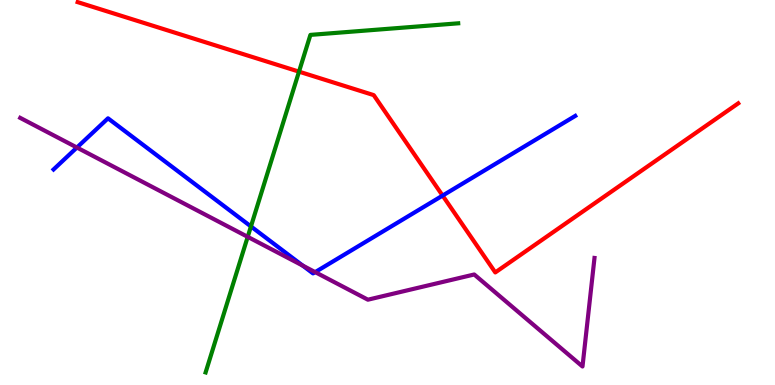[{'lines': ['blue', 'red'], 'intersections': [{'x': 5.71, 'y': 4.92}]}, {'lines': ['green', 'red'], 'intersections': [{'x': 3.86, 'y': 8.14}]}, {'lines': ['purple', 'red'], 'intersections': []}, {'lines': ['blue', 'green'], 'intersections': [{'x': 3.24, 'y': 4.12}]}, {'lines': ['blue', 'purple'], 'intersections': [{'x': 0.992, 'y': 6.17}, {'x': 3.91, 'y': 3.1}, {'x': 4.07, 'y': 2.93}]}, {'lines': ['green', 'purple'], 'intersections': [{'x': 3.2, 'y': 3.85}]}]